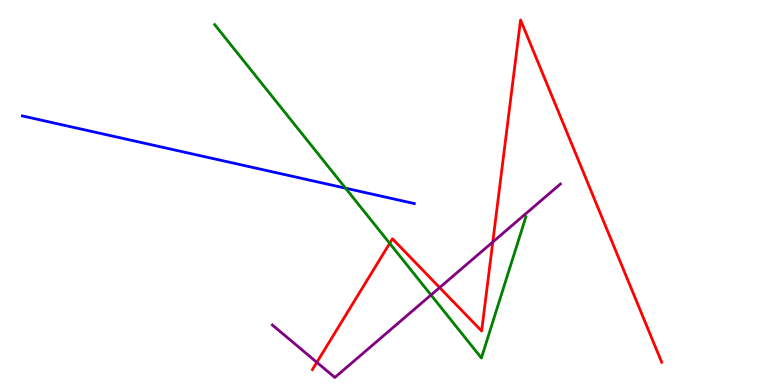[{'lines': ['blue', 'red'], 'intersections': []}, {'lines': ['green', 'red'], 'intersections': [{'x': 5.03, 'y': 3.68}]}, {'lines': ['purple', 'red'], 'intersections': [{'x': 4.09, 'y': 0.589}, {'x': 5.67, 'y': 2.53}, {'x': 6.36, 'y': 3.71}]}, {'lines': ['blue', 'green'], 'intersections': [{'x': 4.46, 'y': 5.11}]}, {'lines': ['blue', 'purple'], 'intersections': []}, {'lines': ['green', 'purple'], 'intersections': [{'x': 5.56, 'y': 2.34}]}]